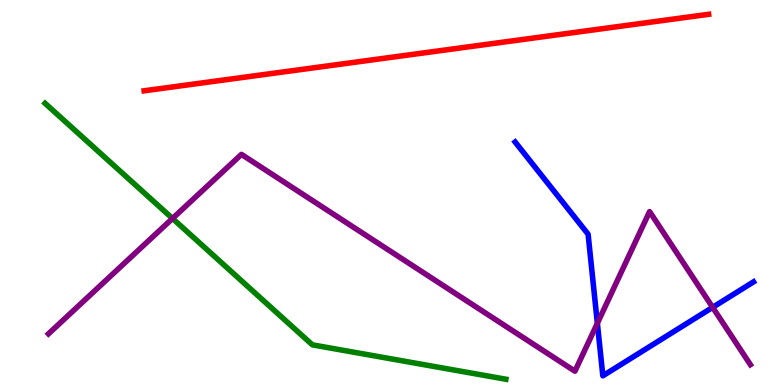[{'lines': ['blue', 'red'], 'intersections': []}, {'lines': ['green', 'red'], 'intersections': []}, {'lines': ['purple', 'red'], 'intersections': []}, {'lines': ['blue', 'green'], 'intersections': []}, {'lines': ['blue', 'purple'], 'intersections': [{'x': 7.71, 'y': 1.6}, {'x': 9.2, 'y': 2.02}]}, {'lines': ['green', 'purple'], 'intersections': [{'x': 2.23, 'y': 4.33}]}]